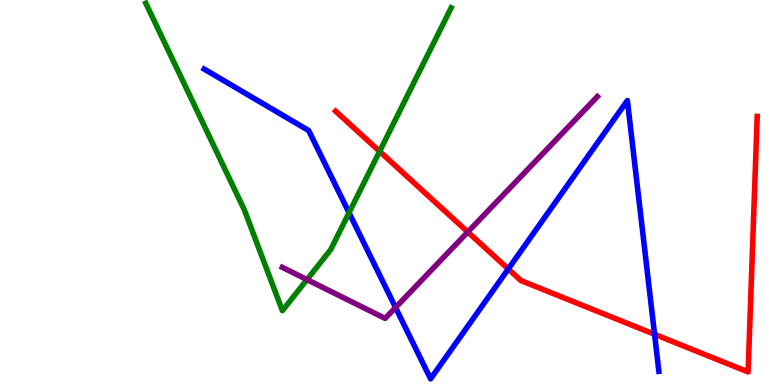[{'lines': ['blue', 'red'], 'intersections': [{'x': 6.56, 'y': 3.01}, {'x': 8.45, 'y': 1.32}]}, {'lines': ['green', 'red'], 'intersections': [{'x': 4.9, 'y': 6.07}]}, {'lines': ['purple', 'red'], 'intersections': [{'x': 6.04, 'y': 3.97}]}, {'lines': ['blue', 'green'], 'intersections': [{'x': 4.5, 'y': 4.47}]}, {'lines': ['blue', 'purple'], 'intersections': [{'x': 5.1, 'y': 2.01}]}, {'lines': ['green', 'purple'], 'intersections': [{'x': 3.96, 'y': 2.74}]}]